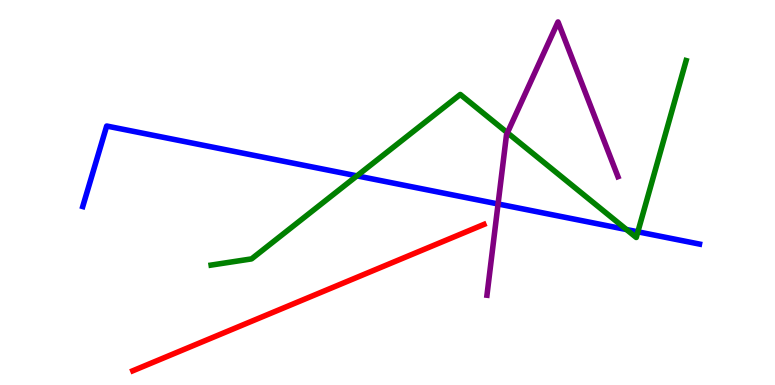[{'lines': ['blue', 'red'], 'intersections': []}, {'lines': ['green', 'red'], 'intersections': []}, {'lines': ['purple', 'red'], 'intersections': []}, {'lines': ['blue', 'green'], 'intersections': [{'x': 4.61, 'y': 5.43}, {'x': 8.08, 'y': 4.04}, {'x': 8.23, 'y': 3.98}]}, {'lines': ['blue', 'purple'], 'intersections': [{'x': 6.43, 'y': 4.7}]}, {'lines': ['green', 'purple'], 'intersections': [{'x': 6.55, 'y': 6.55}]}]